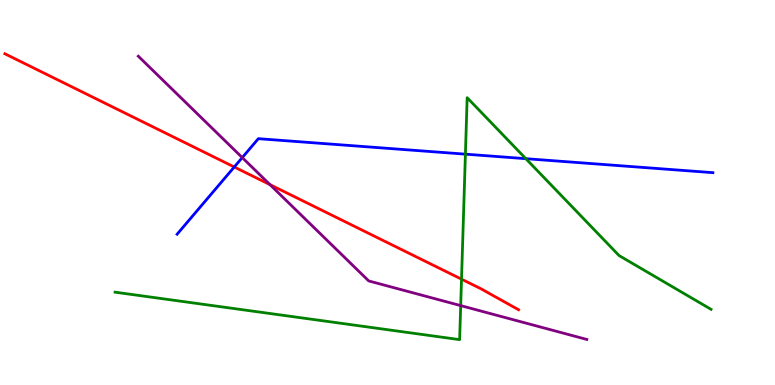[{'lines': ['blue', 'red'], 'intersections': [{'x': 3.02, 'y': 5.66}]}, {'lines': ['green', 'red'], 'intersections': [{'x': 5.96, 'y': 2.75}]}, {'lines': ['purple', 'red'], 'intersections': [{'x': 3.48, 'y': 5.2}]}, {'lines': ['blue', 'green'], 'intersections': [{'x': 6.01, 'y': 6.0}, {'x': 6.79, 'y': 5.88}]}, {'lines': ['blue', 'purple'], 'intersections': [{'x': 3.13, 'y': 5.91}]}, {'lines': ['green', 'purple'], 'intersections': [{'x': 5.94, 'y': 2.06}]}]